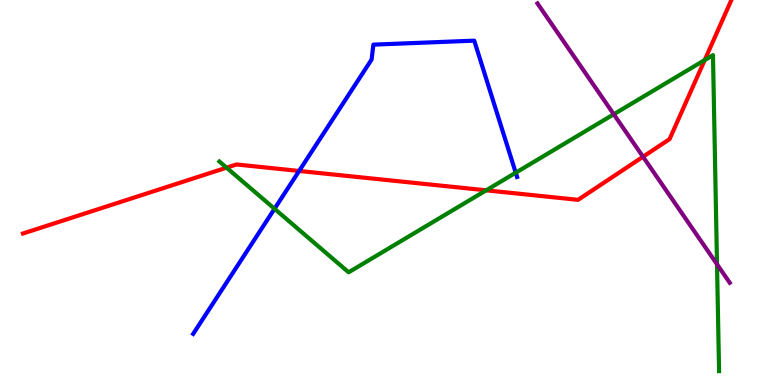[{'lines': ['blue', 'red'], 'intersections': [{'x': 3.86, 'y': 5.56}]}, {'lines': ['green', 'red'], 'intersections': [{'x': 2.92, 'y': 5.64}, {'x': 6.27, 'y': 5.06}, {'x': 9.09, 'y': 8.44}]}, {'lines': ['purple', 'red'], 'intersections': [{'x': 8.3, 'y': 5.93}]}, {'lines': ['blue', 'green'], 'intersections': [{'x': 3.54, 'y': 4.58}, {'x': 6.65, 'y': 5.51}]}, {'lines': ['blue', 'purple'], 'intersections': []}, {'lines': ['green', 'purple'], 'intersections': [{'x': 7.92, 'y': 7.03}, {'x': 9.25, 'y': 3.14}]}]